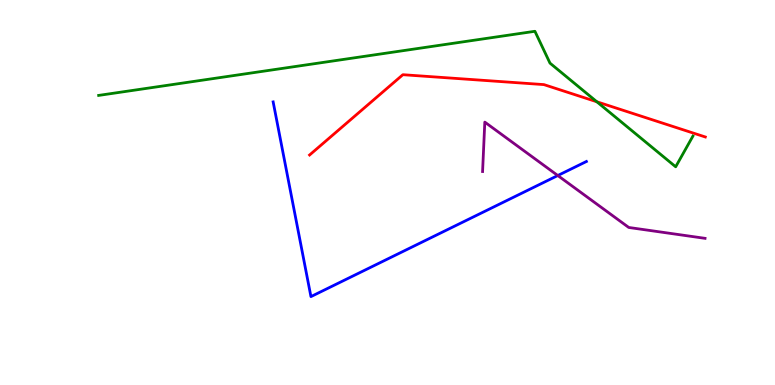[{'lines': ['blue', 'red'], 'intersections': []}, {'lines': ['green', 'red'], 'intersections': [{'x': 7.7, 'y': 7.36}]}, {'lines': ['purple', 'red'], 'intersections': []}, {'lines': ['blue', 'green'], 'intersections': []}, {'lines': ['blue', 'purple'], 'intersections': [{'x': 7.2, 'y': 5.44}]}, {'lines': ['green', 'purple'], 'intersections': []}]